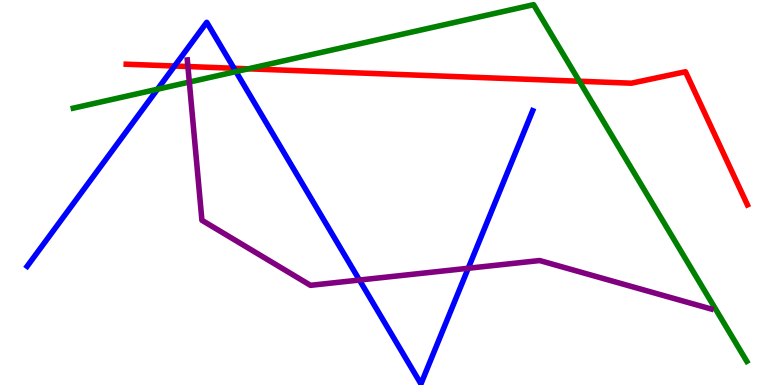[{'lines': ['blue', 'red'], 'intersections': [{'x': 2.25, 'y': 8.28}, {'x': 3.02, 'y': 8.23}]}, {'lines': ['green', 'red'], 'intersections': [{'x': 3.2, 'y': 8.21}, {'x': 7.48, 'y': 7.89}]}, {'lines': ['purple', 'red'], 'intersections': [{'x': 2.42, 'y': 8.27}]}, {'lines': ['blue', 'green'], 'intersections': [{'x': 2.03, 'y': 7.68}, {'x': 3.04, 'y': 8.14}]}, {'lines': ['blue', 'purple'], 'intersections': [{'x': 4.64, 'y': 2.73}, {'x': 6.04, 'y': 3.03}]}, {'lines': ['green', 'purple'], 'intersections': [{'x': 2.44, 'y': 7.87}]}]